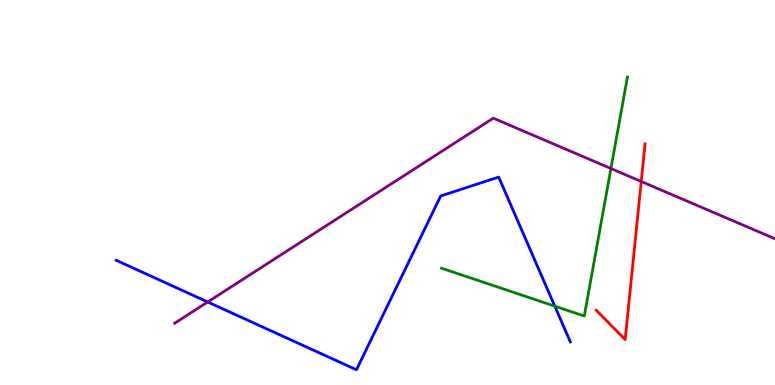[{'lines': ['blue', 'red'], 'intersections': []}, {'lines': ['green', 'red'], 'intersections': []}, {'lines': ['purple', 'red'], 'intersections': [{'x': 8.27, 'y': 5.29}]}, {'lines': ['blue', 'green'], 'intersections': [{'x': 7.16, 'y': 2.05}]}, {'lines': ['blue', 'purple'], 'intersections': [{'x': 2.68, 'y': 2.16}]}, {'lines': ['green', 'purple'], 'intersections': [{'x': 7.88, 'y': 5.62}]}]